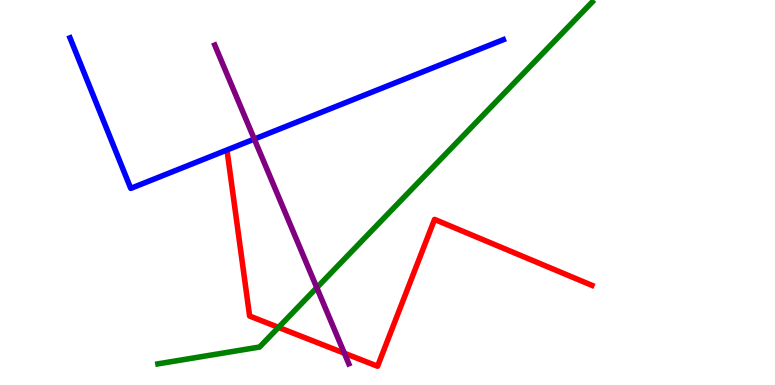[{'lines': ['blue', 'red'], 'intersections': []}, {'lines': ['green', 'red'], 'intersections': [{'x': 3.59, 'y': 1.5}]}, {'lines': ['purple', 'red'], 'intersections': [{'x': 4.44, 'y': 0.826}]}, {'lines': ['blue', 'green'], 'intersections': []}, {'lines': ['blue', 'purple'], 'intersections': [{'x': 3.28, 'y': 6.39}]}, {'lines': ['green', 'purple'], 'intersections': [{'x': 4.09, 'y': 2.53}]}]